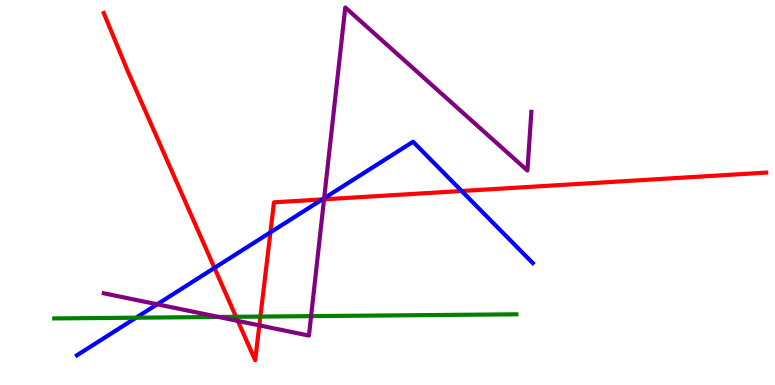[{'lines': ['blue', 'red'], 'intersections': [{'x': 2.77, 'y': 3.04}, {'x': 3.49, 'y': 3.96}, {'x': 4.16, 'y': 4.82}, {'x': 5.96, 'y': 5.04}]}, {'lines': ['green', 'red'], 'intersections': [{'x': 3.05, 'y': 1.77}, {'x': 3.36, 'y': 1.78}]}, {'lines': ['purple', 'red'], 'intersections': [{'x': 3.07, 'y': 1.66}, {'x': 3.35, 'y': 1.55}, {'x': 4.18, 'y': 4.82}]}, {'lines': ['blue', 'green'], 'intersections': [{'x': 1.76, 'y': 1.75}]}, {'lines': ['blue', 'purple'], 'intersections': [{'x': 2.03, 'y': 2.1}, {'x': 4.18, 'y': 4.85}]}, {'lines': ['green', 'purple'], 'intersections': [{'x': 2.82, 'y': 1.77}, {'x': 4.01, 'y': 1.79}]}]